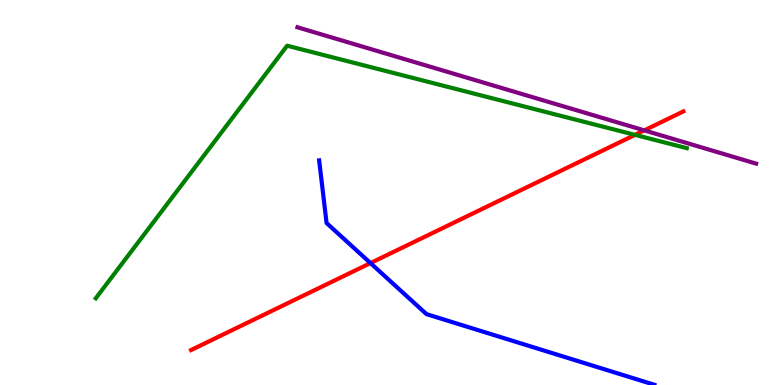[{'lines': ['blue', 'red'], 'intersections': [{'x': 4.78, 'y': 3.17}]}, {'lines': ['green', 'red'], 'intersections': [{'x': 8.19, 'y': 6.5}]}, {'lines': ['purple', 'red'], 'intersections': [{'x': 8.31, 'y': 6.61}]}, {'lines': ['blue', 'green'], 'intersections': []}, {'lines': ['blue', 'purple'], 'intersections': []}, {'lines': ['green', 'purple'], 'intersections': []}]